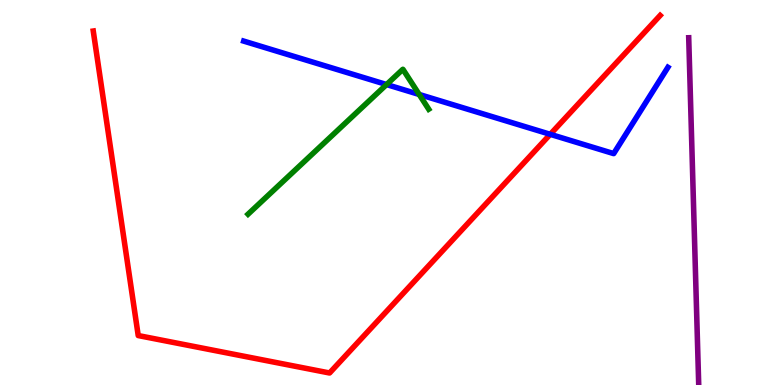[{'lines': ['blue', 'red'], 'intersections': [{'x': 7.1, 'y': 6.51}]}, {'lines': ['green', 'red'], 'intersections': []}, {'lines': ['purple', 'red'], 'intersections': []}, {'lines': ['blue', 'green'], 'intersections': [{'x': 4.99, 'y': 7.8}, {'x': 5.41, 'y': 7.55}]}, {'lines': ['blue', 'purple'], 'intersections': []}, {'lines': ['green', 'purple'], 'intersections': []}]